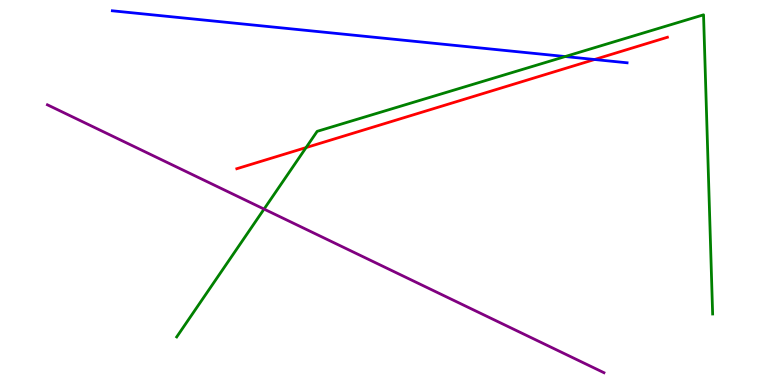[{'lines': ['blue', 'red'], 'intersections': [{'x': 7.67, 'y': 8.45}]}, {'lines': ['green', 'red'], 'intersections': [{'x': 3.95, 'y': 6.17}]}, {'lines': ['purple', 'red'], 'intersections': []}, {'lines': ['blue', 'green'], 'intersections': [{'x': 7.29, 'y': 8.53}]}, {'lines': ['blue', 'purple'], 'intersections': []}, {'lines': ['green', 'purple'], 'intersections': [{'x': 3.41, 'y': 4.57}]}]